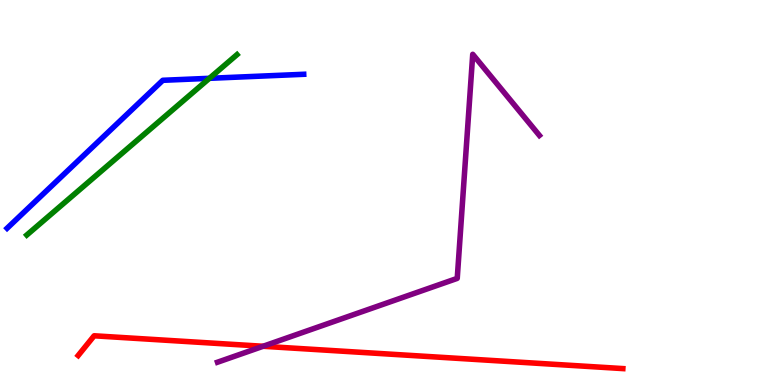[{'lines': ['blue', 'red'], 'intersections': []}, {'lines': ['green', 'red'], 'intersections': []}, {'lines': ['purple', 'red'], 'intersections': [{'x': 3.4, 'y': 1.01}]}, {'lines': ['blue', 'green'], 'intersections': [{'x': 2.7, 'y': 7.97}]}, {'lines': ['blue', 'purple'], 'intersections': []}, {'lines': ['green', 'purple'], 'intersections': []}]